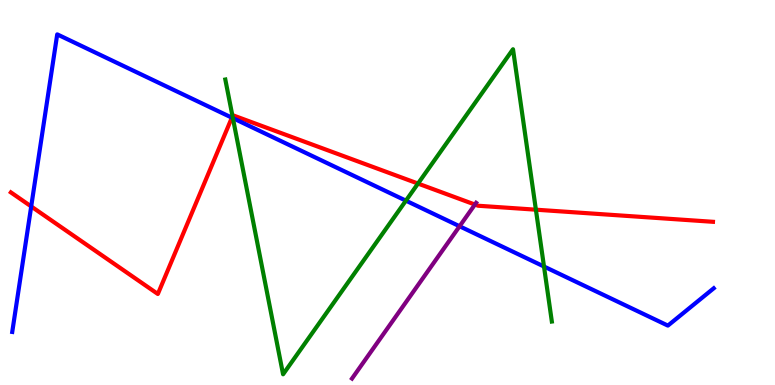[{'lines': ['blue', 'red'], 'intersections': [{'x': 0.403, 'y': 4.64}, {'x': 2.99, 'y': 6.94}]}, {'lines': ['green', 'red'], 'intersections': [{'x': 3.0, 'y': 6.98}, {'x': 5.39, 'y': 5.23}, {'x': 6.91, 'y': 4.55}]}, {'lines': ['purple', 'red'], 'intersections': [{'x': 6.13, 'y': 4.69}]}, {'lines': ['blue', 'green'], 'intersections': [{'x': 3.01, 'y': 6.93}, {'x': 5.24, 'y': 4.79}, {'x': 7.02, 'y': 3.08}]}, {'lines': ['blue', 'purple'], 'intersections': [{'x': 5.93, 'y': 4.12}]}, {'lines': ['green', 'purple'], 'intersections': []}]